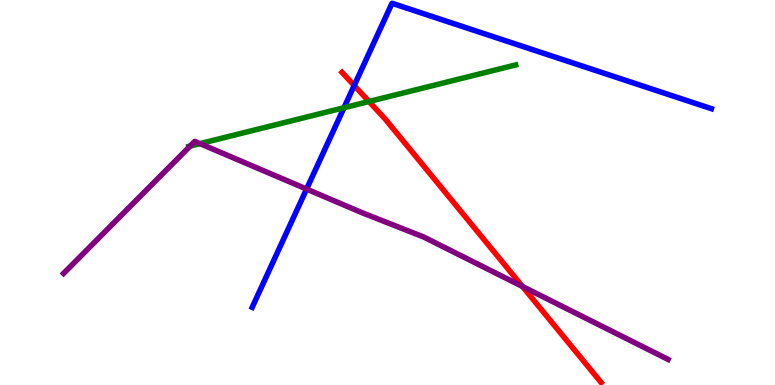[{'lines': ['blue', 'red'], 'intersections': [{'x': 4.57, 'y': 7.78}]}, {'lines': ['green', 'red'], 'intersections': [{'x': 4.76, 'y': 7.36}]}, {'lines': ['purple', 'red'], 'intersections': [{'x': 6.74, 'y': 2.56}]}, {'lines': ['blue', 'green'], 'intersections': [{'x': 4.44, 'y': 7.2}]}, {'lines': ['blue', 'purple'], 'intersections': [{'x': 3.96, 'y': 5.09}]}, {'lines': ['green', 'purple'], 'intersections': [{'x': 2.45, 'y': 6.21}, {'x': 2.58, 'y': 6.27}]}]